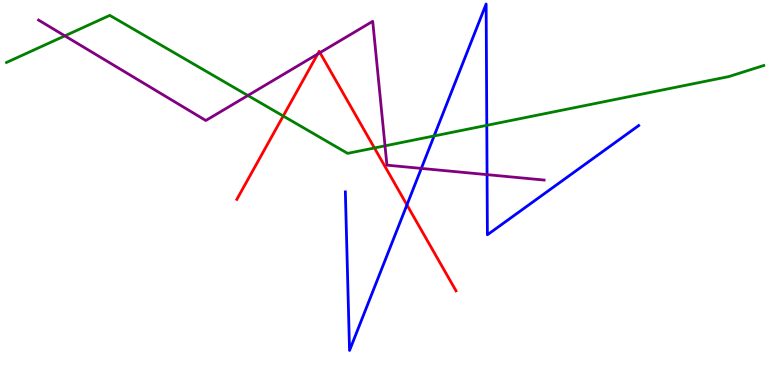[{'lines': ['blue', 'red'], 'intersections': [{'x': 5.25, 'y': 4.68}]}, {'lines': ['green', 'red'], 'intersections': [{'x': 3.65, 'y': 6.99}, {'x': 4.83, 'y': 6.16}]}, {'lines': ['purple', 'red'], 'intersections': [{'x': 4.1, 'y': 8.6}, {'x': 4.13, 'y': 8.63}]}, {'lines': ['blue', 'green'], 'intersections': [{'x': 5.6, 'y': 6.47}, {'x': 6.28, 'y': 6.74}]}, {'lines': ['blue', 'purple'], 'intersections': [{'x': 5.44, 'y': 5.63}, {'x': 6.28, 'y': 5.46}]}, {'lines': ['green', 'purple'], 'intersections': [{'x': 0.837, 'y': 9.07}, {'x': 3.2, 'y': 7.52}, {'x': 4.97, 'y': 6.21}]}]